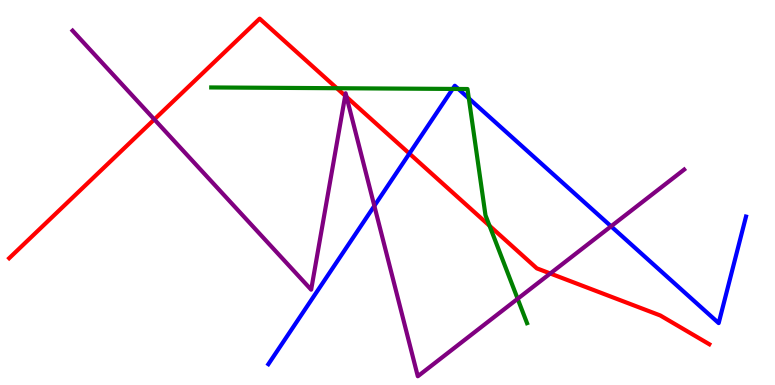[{'lines': ['blue', 'red'], 'intersections': [{'x': 5.28, 'y': 6.01}]}, {'lines': ['green', 'red'], 'intersections': [{'x': 4.35, 'y': 7.71}, {'x': 6.32, 'y': 4.14}]}, {'lines': ['purple', 'red'], 'intersections': [{'x': 1.99, 'y': 6.9}, {'x': 4.45, 'y': 7.51}, {'x': 4.47, 'y': 7.48}, {'x': 7.1, 'y': 2.9}]}, {'lines': ['blue', 'green'], 'intersections': [{'x': 5.84, 'y': 7.69}, {'x': 5.91, 'y': 7.69}, {'x': 6.05, 'y': 7.45}]}, {'lines': ['blue', 'purple'], 'intersections': [{'x': 4.83, 'y': 4.65}, {'x': 7.88, 'y': 4.12}]}, {'lines': ['green', 'purple'], 'intersections': [{'x': 6.68, 'y': 2.24}]}]